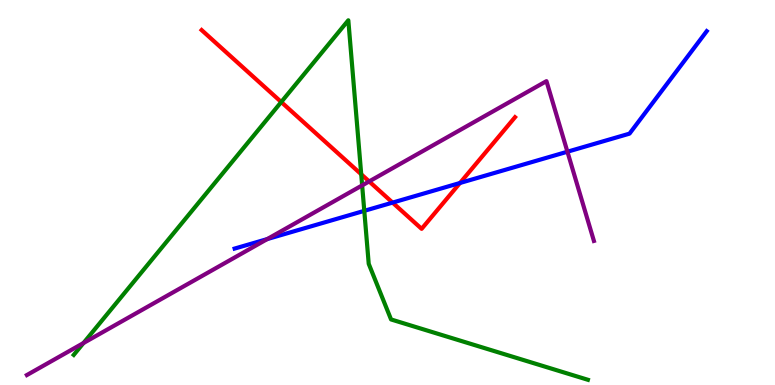[{'lines': ['blue', 'red'], 'intersections': [{'x': 5.07, 'y': 4.74}, {'x': 5.94, 'y': 5.25}]}, {'lines': ['green', 'red'], 'intersections': [{'x': 3.63, 'y': 7.35}, {'x': 4.66, 'y': 5.47}]}, {'lines': ['purple', 'red'], 'intersections': [{'x': 4.76, 'y': 5.29}]}, {'lines': ['blue', 'green'], 'intersections': [{'x': 4.7, 'y': 4.52}]}, {'lines': ['blue', 'purple'], 'intersections': [{'x': 3.45, 'y': 3.79}, {'x': 7.32, 'y': 6.06}]}, {'lines': ['green', 'purple'], 'intersections': [{'x': 1.08, 'y': 1.09}, {'x': 4.67, 'y': 5.18}]}]